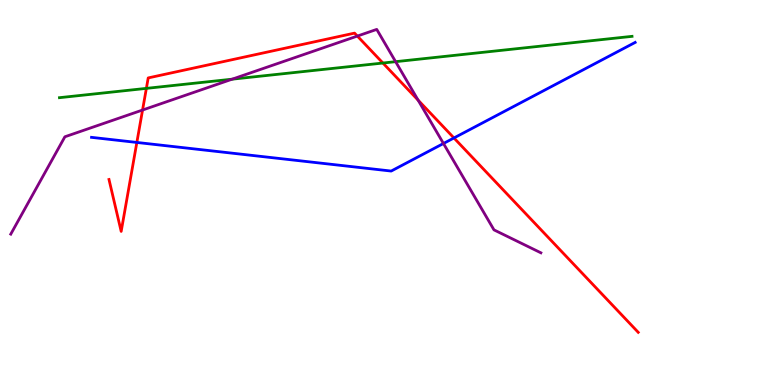[{'lines': ['blue', 'red'], 'intersections': [{'x': 1.77, 'y': 6.3}, {'x': 5.86, 'y': 6.42}]}, {'lines': ['green', 'red'], 'intersections': [{'x': 1.89, 'y': 7.7}, {'x': 4.94, 'y': 8.36}]}, {'lines': ['purple', 'red'], 'intersections': [{'x': 1.84, 'y': 7.14}, {'x': 4.61, 'y': 9.06}, {'x': 5.4, 'y': 7.4}]}, {'lines': ['blue', 'green'], 'intersections': []}, {'lines': ['blue', 'purple'], 'intersections': [{'x': 5.72, 'y': 6.27}]}, {'lines': ['green', 'purple'], 'intersections': [{'x': 3.0, 'y': 7.94}, {'x': 5.1, 'y': 8.4}]}]